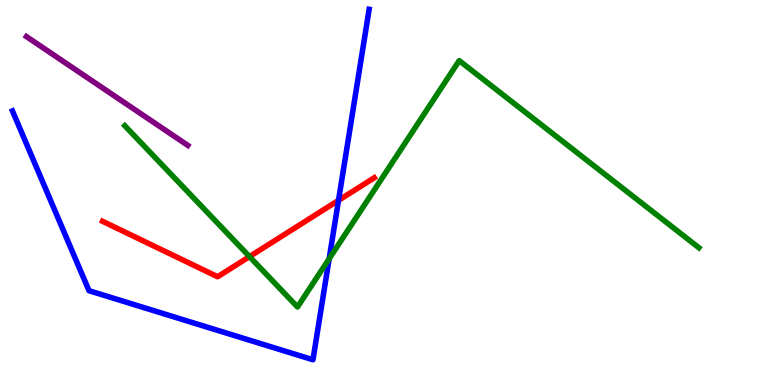[{'lines': ['blue', 'red'], 'intersections': [{'x': 4.37, 'y': 4.8}]}, {'lines': ['green', 'red'], 'intersections': [{'x': 3.22, 'y': 3.34}]}, {'lines': ['purple', 'red'], 'intersections': []}, {'lines': ['blue', 'green'], 'intersections': [{'x': 4.25, 'y': 3.28}]}, {'lines': ['blue', 'purple'], 'intersections': []}, {'lines': ['green', 'purple'], 'intersections': []}]